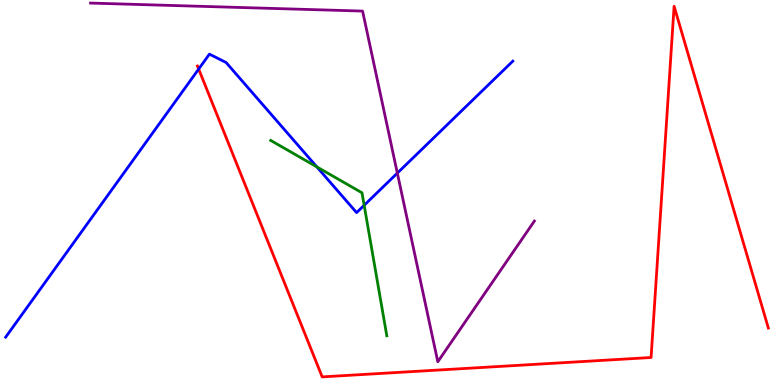[{'lines': ['blue', 'red'], 'intersections': [{'x': 2.56, 'y': 8.21}]}, {'lines': ['green', 'red'], 'intersections': []}, {'lines': ['purple', 'red'], 'intersections': []}, {'lines': ['blue', 'green'], 'intersections': [{'x': 4.09, 'y': 5.67}, {'x': 4.7, 'y': 4.67}]}, {'lines': ['blue', 'purple'], 'intersections': [{'x': 5.13, 'y': 5.5}]}, {'lines': ['green', 'purple'], 'intersections': []}]